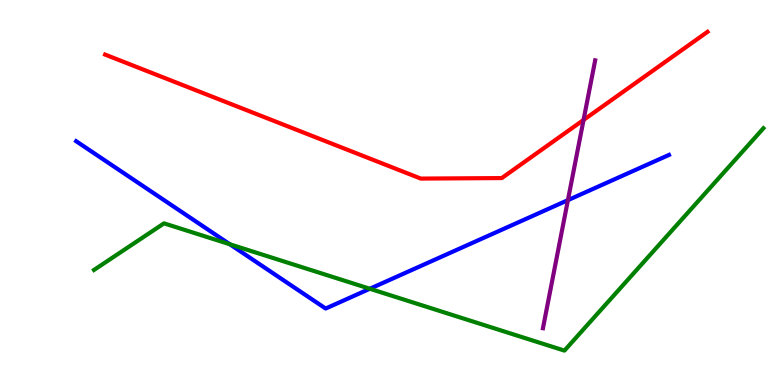[{'lines': ['blue', 'red'], 'intersections': []}, {'lines': ['green', 'red'], 'intersections': []}, {'lines': ['purple', 'red'], 'intersections': [{'x': 7.53, 'y': 6.88}]}, {'lines': ['blue', 'green'], 'intersections': [{'x': 2.97, 'y': 3.66}, {'x': 4.77, 'y': 2.5}]}, {'lines': ['blue', 'purple'], 'intersections': [{'x': 7.33, 'y': 4.8}]}, {'lines': ['green', 'purple'], 'intersections': []}]